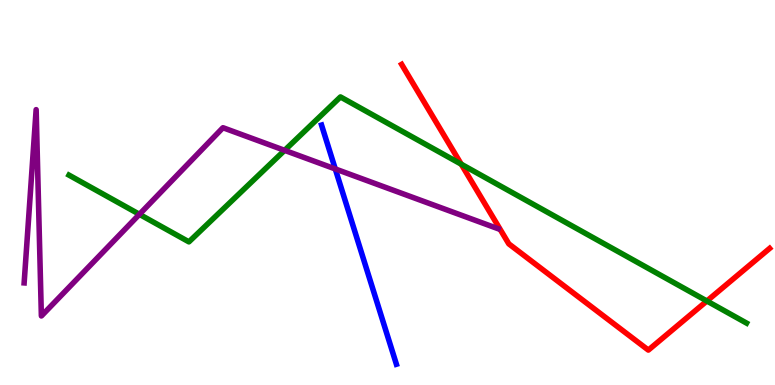[{'lines': ['blue', 'red'], 'intersections': []}, {'lines': ['green', 'red'], 'intersections': [{'x': 5.95, 'y': 5.74}, {'x': 9.12, 'y': 2.18}]}, {'lines': ['purple', 'red'], 'intersections': []}, {'lines': ['blue', 'green'], 'intersections': []}, {'lines': ['blue', 'purple'], 'intersections': [{'x': 4.33, 'y': 5.61}]}, {'lines': ['green', 'purple'], 'intersections': [{'x': 1.8, 'y': 4.43}, {'x': 3.67, 'y': 6.09}]}]